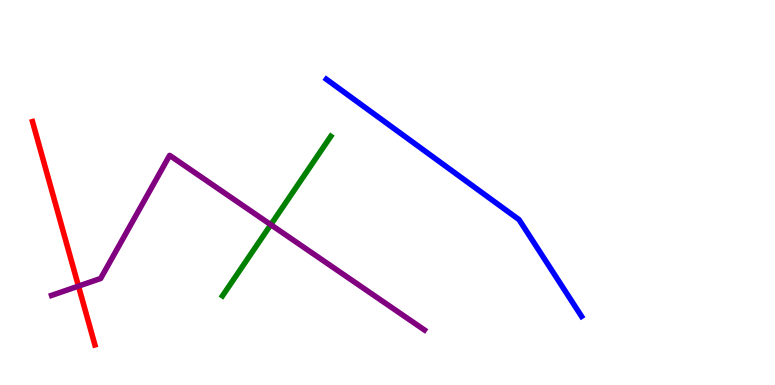[{'lines': ['blue', 'red'], 'intersections': []}, {'lines': ['green', 'red'], 'intersections': []}, {'lines': ['purple', 'red'], 'intersections': [{'x': 1.01, 'y': 2.57}]}, {'lines': ['blue', 'green'], 'intersections': []}, {'lines': ['blue', 'purple'], 'intersections': []}, {'lines': ['green', 'purple'], 'intersections': [{'x': 3.49, 'y': 4.16}]}]